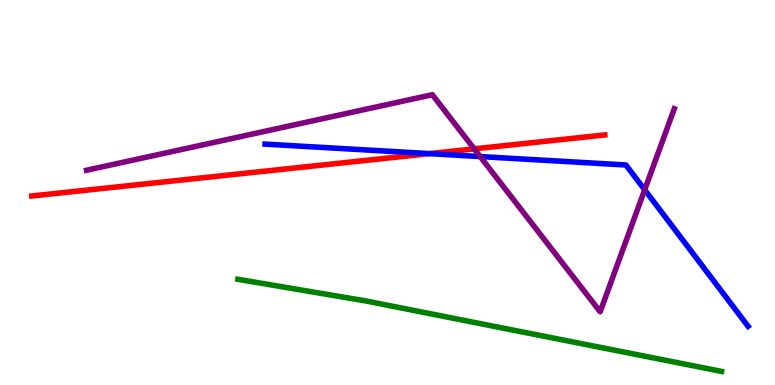[{'lines': ['blue', 'red'], 'intersections': [{'x': 5.54, 'y': 6.01}]}, {'lines': ['green', 'red'], 'intersections': []}, {'lines': ['purple', 'red'], 'intersections': [{'x': 6.12, 'y': 6.13}]}, {'lines': ['blue', 'green'], 'intersections': []}, {'lines': ['blue', 'purple'], 'intersections': [{'x': 6.2, 'y': 5.93}, {'x': 8.32, 'y': 5.07}]}, {'lines': ['green', 'purple'], 'intersections': []}]